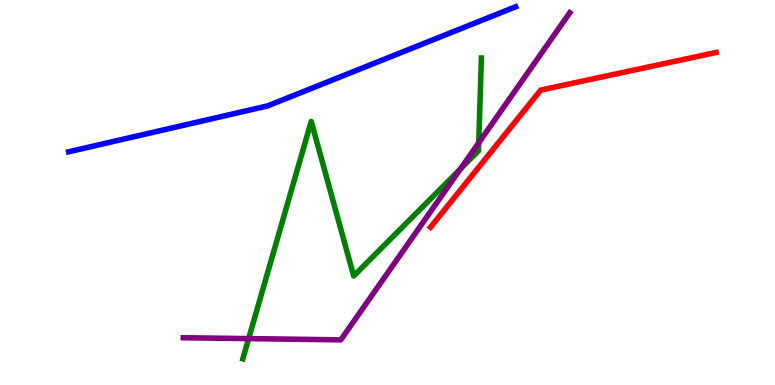[{'lines': ['blue', 'red'], 'intersections': []}, {'lines': ['green', 'red'], 'intersections': []}, {'lines': ['purple', 'red'], 'intersections': []}, {'lines': ['blue', 'green'], 'intersections': []}, {'lines': ['blue', 'purple'], 'intersections': []}, {'lines': ['green', 'purple'], 'intersections': [{'x': 3.21, 'y': 1.2}, {'x': 5.94, 'y': 5.61}, {'x': 6.18, 'y': 6.29}]}]